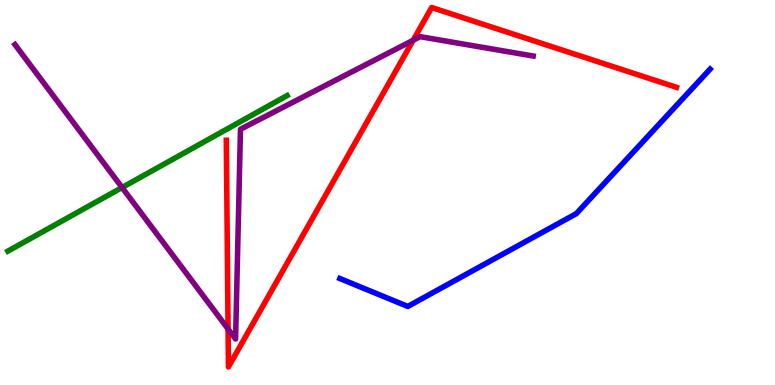[{'lines': ['blue', 'red'], 'intersections': []}, {'lines': ['green', 'red'], 'intersections': []}, {'lines': ['purple', 'red'], 'intersections': [{'x': 2.94, 'y': 1.45}, {'x': 5.33, 'y': 8.95}]}, {'lines': ['blue', 'green'], 'intersections': []}, {'lines': ['blue', 'purple'], 'intersections': []}, {'lines': ['green', 'purple'], 'intersections': [{'x': 1.58, 'y': 5.13}]}]